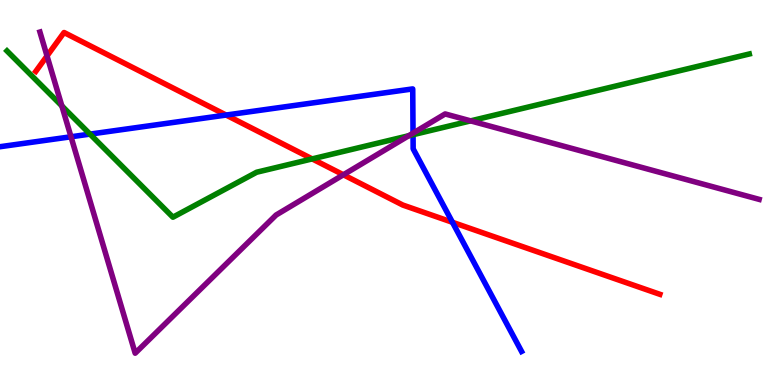[{'lines': ['blue', 'red'], 'intersections': [{'x': 2.92, 'y': 7.01}, {'x': 5.84, 'y': 4.23}]}, {'lines': ['green', 'red'], 'intersections': [{'x': 4.03, 'y': 5.87}]}, {'lines': ['purple', 'red'], 'intersections': [{'x': 0.607, 'y': 8.55}, {'x': 4.43, 'y': 5.46}]}, {'lines': ['blue', 'green'], 'intersections': [{'x': 1.16, 'y': 6.52}, {'x': 5.33, 'y': 6.5}]}, {'lines': ['blue', 'purple'], 'intersections': [{'x': 0.916, 'y': 6.45}, {'x': 5.33, 'y': 6.54}]}, {'lines': ['green', 'purple'], 'intersections': [{'x': 0.798, 'y': 7.25}, {'x': 5.27, 'y': 6.47}, {'x': 6.07, 'y': 6.86}]}]